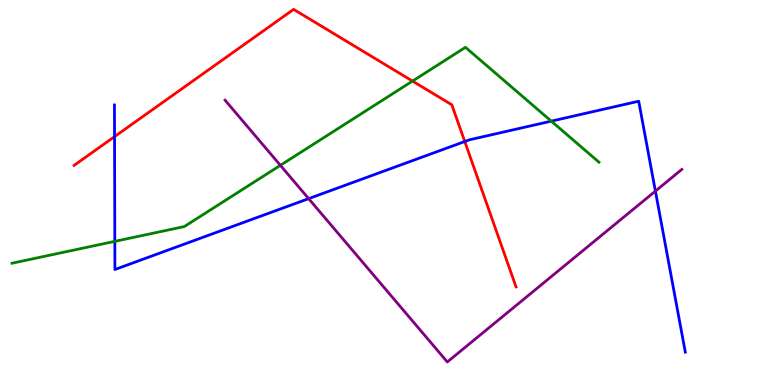[{'lines': ['blue', 'red'], 'intersections': [{'x': 1.48, 'y': 6.45}, {'x': 6.0, 'y': 6.32}]}, {'lines': ['green', 'red'], 'intersections': [{'x': 5.32, 'y': 7.89}]}, {'lines': ['purple', 'red'], 'intersections': []}, {'lines': ['blue', 'green'], 'intersections': [{'x': 1.48, 'y': 3.73}, {'x': 7.11, 'y': 6.85}]}, {'lines': ['blue', 'purple'], 'intersections': [{'x': 3.98, 'y': 4.84}, {'x': 8.46, 'y': 5.04}]}, {'lines': ['green', 'purple'], 'intersections': [{'x': 3.62, 'y': 5.71}]}]